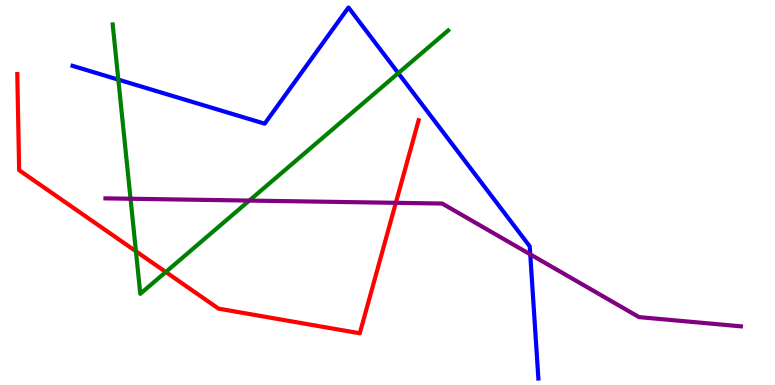[{'lines': ['blue', 'red'], 'intersections': []}, {'lines': ['green', 'red'], 'intersections': [{'x': 1.75, 'y': 3.47}, {'x': 2.14, 'y': 2.93}]}, {'lines': ['purple', 'red'], 'intersections': [{'x': 5.11, 'y': 4.73}]}, {'lines': ['blue', 'green'], 'intersections': [{'x': 1.53, 'y': 7.93}, {'x': 5.14, 'y': 8.1}]}, {'lines': ['blue', 'purple'], 'intersections': [{'x': 6.84, 'y': 3.39}]}, {'lines': ['green', 'purple'], 'intersections': [{'x': 1.68, 'y': 4.84}, {'x': 3.22, 'y': 4.79}]}]